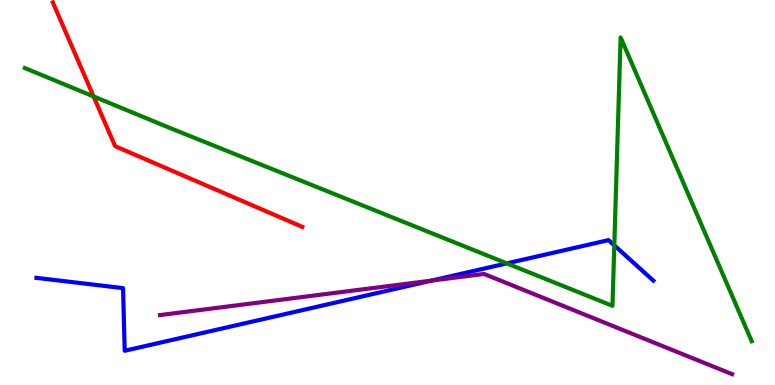[{'lines': ['blue', 'red'], 'intersections': []}, {'lines': ['green', 'red'], 'intersections': [{'x': 1.21, 'y': 7.49}]}, {'lines': ['purple', 'red'], 'intersections': []}, {'lines': ['blue', 'green'], 'intersections': [{'x': 6.54, 'y': 3.16}, {'x': 7.93, 'y': 3.63}]}, {'lines': ['blue', 'purple'], 'intersections': [{'x': 5.57, 'y': 2.71}]}, {'lines': ['green', 'purple'], 'intersections': []}]